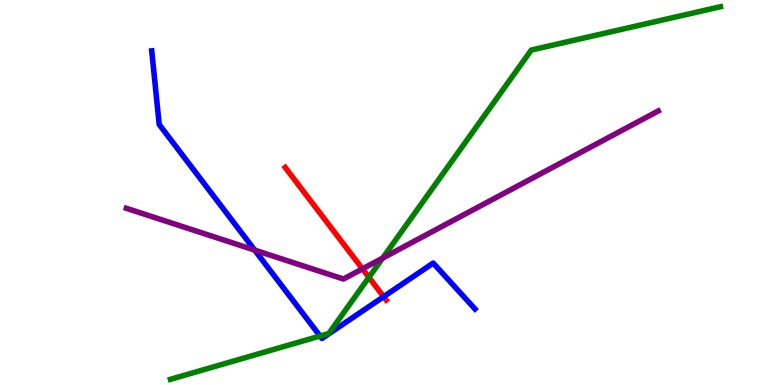[{'lines': ['blue', 'red'], 'intersections': [{'x': 4.95, 'y': 2.29}]}, {'lines': ['green', 'red'], 'intersections': [{'x': 4.76, 'y': 2.8}]}, {'lines': ['purple', 'red'], 'intersections': [{'x': 4.68, 'y': 3.02}]}, {'lines': ['blue', 'green'], 'intersections': [{'x': 4.13, 'y': 1.27}]}, {'lines': ['blue', 'purple'], 'intersections': [{'x': 3.29, 'y': 3.5}]}, {'lines': ['green', 'purple'], 'intersections': [{'x': 4.94, 'y': 3.3}]}]